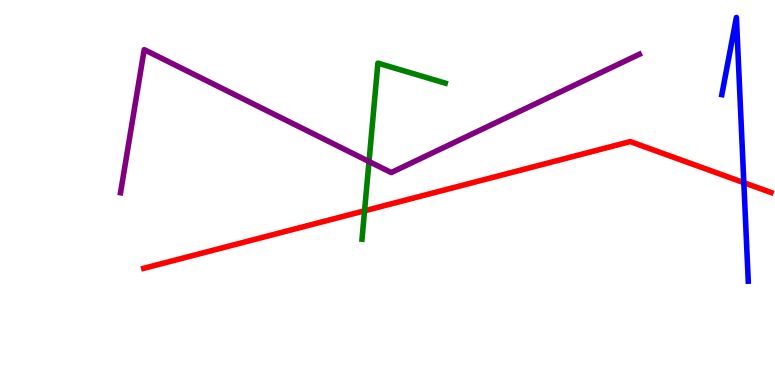[{'lines': ['blue', 'red'], 'intersections': [{'x': 9.6, 'y': 5.26}]}, {'lines': ['green', 'red'], 'intersections': [{'x': 4.7, 'y': 4.52}]}, {'lines': ['purple', 'red'], 'intersections': []}, {'lines': ['blue', 'green'], 'intersections': []}, {'lines': ['blue', 'purple'], 'intersections': []}, {'lines': ['green', 'purple'], 'intersections': [{'x': 4.76, 'y': 5.8}]}]